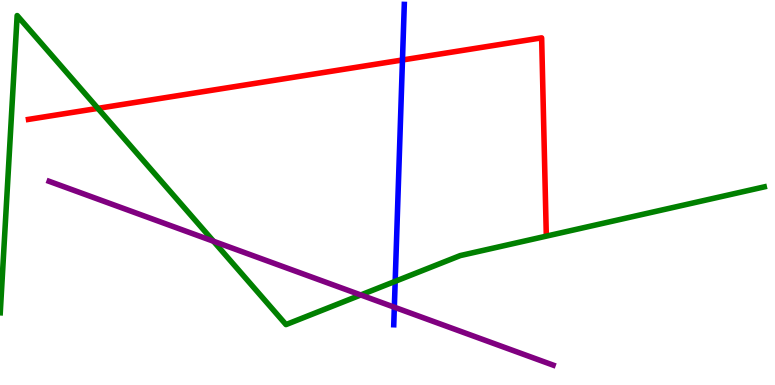[{'lines': ['blue', 'red'], 'intersections': [{'x': 5.19, 'y': 8.44}]}, {'lines': ['green', 'red'], 'intersections': [{'x': 1.26, 'y': 7.19}]}, {'lines': ['purple', 'red'], 'intersections': []}, {'lines': ['blue', 'green'], 'intersections': [{'x': 5.1, 'y': 2.69}]}, {'lines': ['blue', 'purple'], 'intersections': [{'x': 5.09, 'y': 2.02}]}, {'lines': ['green', 'purple'], 'intersections': [{'x': 2.75, 'y': 3.73}, {'x': 4.66, 'y': 2.34}]}]